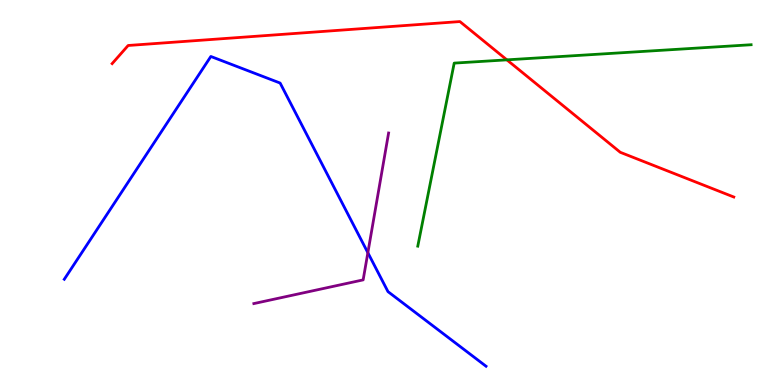[{'lines': ['blue', 'red'], 'intersections': []}, {'lines': ['green', 'red'], 'intersections': [{'x': 6.54, 'y': 8.45}]}, {'lines': ['purple', 'red'], 'intersections': []}, {'lines': ['blue', 'green'], 'intersections': []}, {'lines': ['blue', 'purple'], 'intersections': [{'x': 4.75, 'y': 3.44}]}, {'lines': ['green', 'purple'], 'intersections': []}]